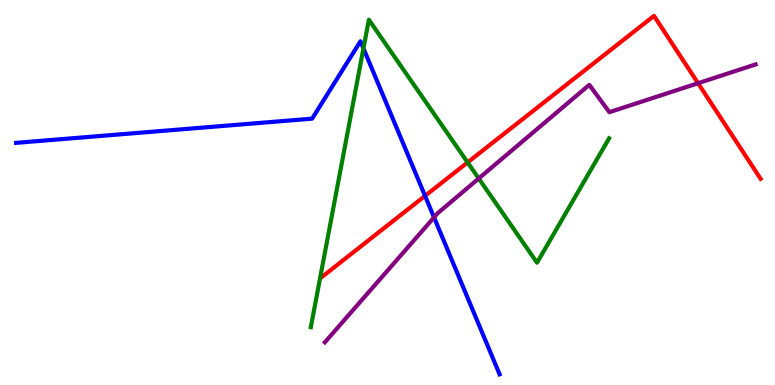[{'lines': ['blue', 'red'], 'intersections': [{'x': 5.48, 'y': 4.91}]}, {'lines': ['green', 'red'], 'intersections': [{'x': 6.03, 'y': 5.78}]}, {'lines': ['purple', 'red'], 'intersections': [{'x': 9.01, 'y': 7.84}]}, {'lines': ['blue', 'green'], 'intersections': [{'x': 4.69, 'y': 8.74}]}, {'lines': ['blue', 'purple'], 'intersections': [{'x': 5.6, 'y': 4.35}]}, {'lines': ['green', 'purple'], 'intersections': [{'x': 6.18, 'y': 5.36}]}]